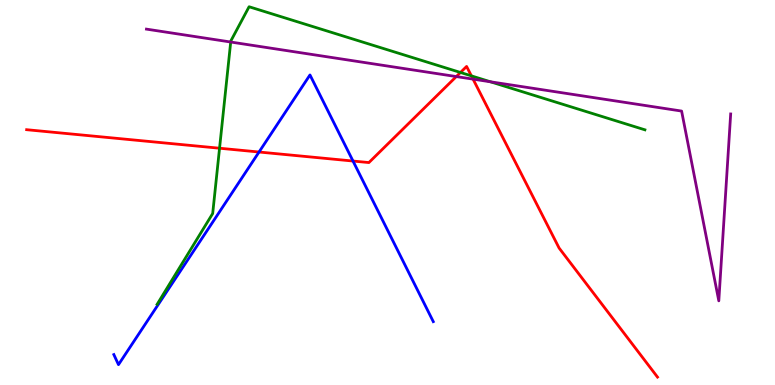[{'lines': ['blue', 'red'], 'intersections': [{'x': 3.34, 'y': 6.05}, {'x': 4.55, 'y': 5.82}]}, {'lines': ['green', 'red'], 'intersections': [{'x': 2.83, 'y': 6.15}, {'x': 5.94, 'y': 8.12}, {'x': 6.08, 'y': 8.03}]}, {'lines': ['purple', 'red'], 'intersections': [{'x': 5.89, 'y': 8.01}, {'x': 6.1, 'y': 7.94}]}, {'lines': ['blue', 'green'], 'intersections': []}, {'lines': ['blue', 'purple'], 'intersections': []}, {'lines': ['green', 'purple'], 'intersections': [{'x': 2.98, 'y': 8.91}, {'x': 6.33, 'y': 7.88}]}]